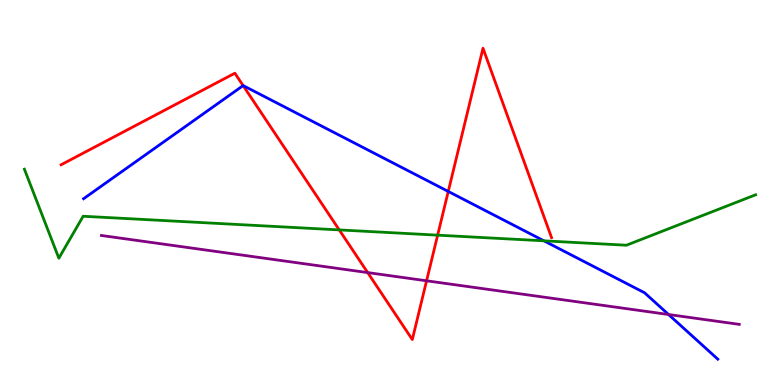[{'lines': ['blue', 'red'], 'intersections': [{'x': 3.14, 'y': 7.78}, {'x': 5.78, 'y': 5.03}]}, {'lines': ['green', 'red'], 'intersections': [{'x': 4.38, 'y': 4.03}, {'x': 5.65, 'y': 3.89}]}, {'lines': ['purple', 'red'], 'intersections': [{'x': 4.74, 'y': 2.92}, {'x': 5.5, 'y': 2.71}]}, {'lines': ['blue', 'green'], 'intersections': [{'x': 7.02, 'y': 3.74}]}, {'lines': ['blue', 'purple'], 'intersections': [{'x': 8.63, 'y': 1.83}]}, {'lines': ['green', 'purple'], 'intersections': []}]